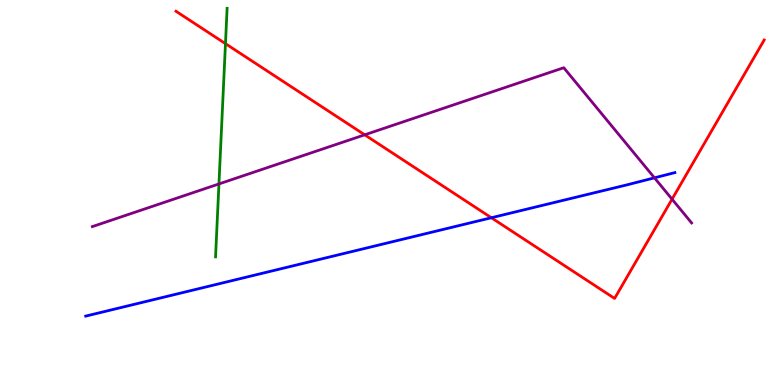[{'lines': ['blue', 'red'], 'intersections': [{'x': 6.34, 'y': 4.34}]}, {'lines': ['green', 'red'], 'intersections': [{'x': 2.91, 'y': 8.87}]}, {'lines': ['purple', 'red'], 'intersections': [{'x': 4.71, 'y': 6.5}, {'x': 8.67, 'y': 4.83}]}, {'lines': ['blue', 'green'], 'intersections': []}, {'lines': ['blue', 'purple'], 'intersections': [{'x': 8.44, 'y': 5.38}]}, {'lines': ['green', 'purple'], 'intersections': [{'x': 2.83, 'y': 5.22}]}]